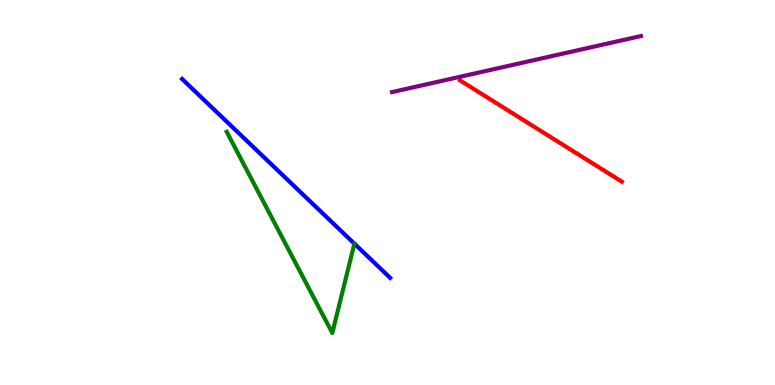[{'lines': ['blue', 'red'], 'intersections': []}, {'lines': ['green', 'red'], 'intersections': []}, {'lines': ['purple', 'red'], 'intersections': []}, {'lines': ['blue', 'green'], 'intersections': []}, {'lines': ['blue', 'purple'], 'intersections': []}, {'lines': ['green', 'purple'], 'intersections': []}]